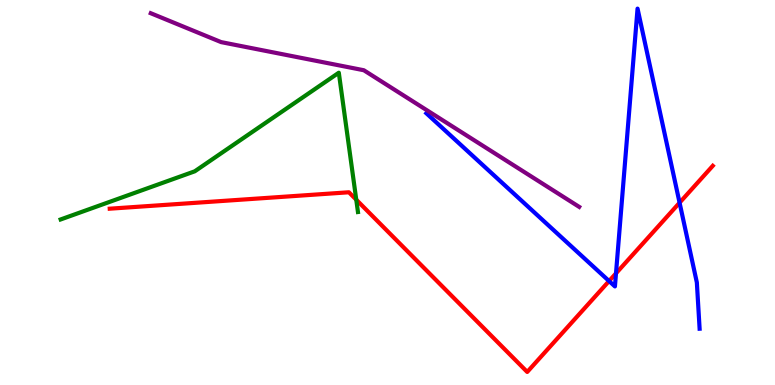[{'lines': ['blue', 'red'], 'intersections': [{'x': 7.86, 'y': 2.7}, {'x': 7.95, 'y': 2.9}, {'x': 8.77, 'y': 4.73}]}, {'lines': ['green', 'red'], 'intersections': [{'x': 4.6, 'y': 4.81}]}, {'lines': ['purple', 'red'], 'intersections': []}, {'lines': ['blue', 'green'], 'intersections': []}, {'lines': ['blue', 'purple'], 'intersections': []}, {'lines': ['green', 'purple'], 'intersections': []}]